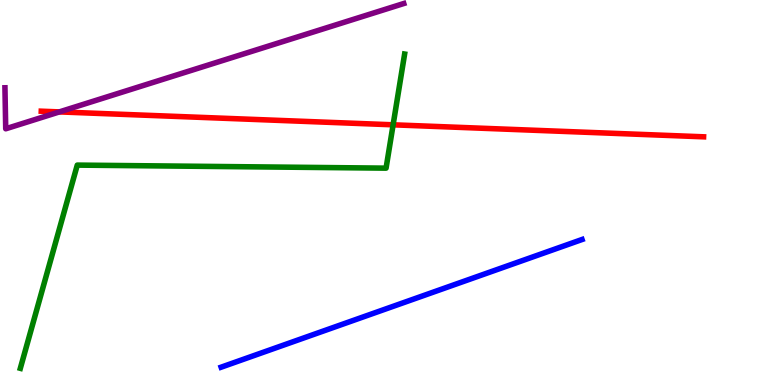[{'lines': ['blue', 'red'], 'intersections': []}, {'lines': ['green', 'red'], 'intersections': [{'x': 5.07, 'y': 6.76}]}, {'lines': ['purple', 'red'], 'intersections': [{'x': 0.766, 'y': 7.09}]}, {'lines': ['blue', 'green'], 'intersections': []}, {'lines': ['blue', 'purple'], 'intersections': []}, {'lines': ['green', 'purple'], 'intersections': []}]